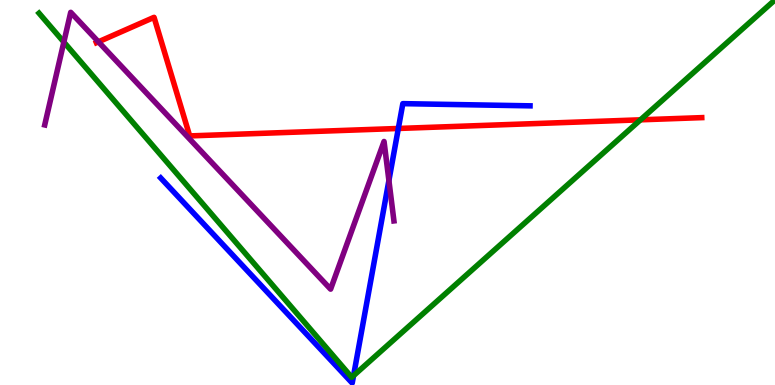[{'lines': ['blue', 'red'], 'intersections': [{'x': 5.14, 'y': 6.66}]}, {'lines': ['green', 'red'], 'intersections': [{'x': 8.26, 'y': 6.89}]}, {'lines': ['purple', 'red'], 'intersections': [{'x': 1.27, 'y': 8.91}]}, {'lines': ['blue', 'green'], 'intersections': [{'x': 4.56, 'y': 0.244}]}, {'lines': ['blue', 'purple'], 'intersections': [{'x': 5.02, 'y': 5.31}]}, {'lines': ['green', 'purple'], 'intersections': [{'x': 0.824, 'y': 8.91}]}]